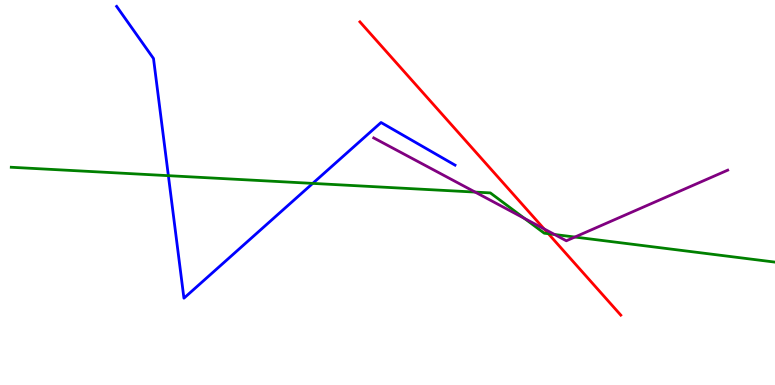[{'lines': ['blue', 'red'], 'intersections': []}, {'lines': ['green', 'red'], 'intersections': [{'x': 7.08, 'y': 3.93}]}, {'lines': ['purple', 'red'], 'intersections': [{'x': 7.02, 'y': 4.05}]}, {'lines': ['blue', 'green'], 'intersections': [{'x': 2.17, 'y': 5.44}, {'x': 4.04, 'y': 5.24}]}, {'lines': ['blue', 'purple'], 'intersections': []}, {'lines': ['green', 'purple'], 'intersections': [{'x': 6.13, 'y': 5.01}, {'x': 6.77, 'y': 4.33}, {'x': 7.16, 'y': 3.91}, {'x': 7.42, 'y': 3.84}]}]